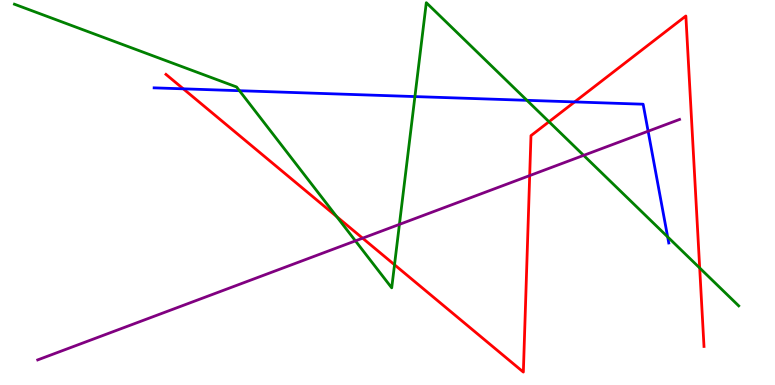[{'lines': ['blue', 'red'], 'intersections': [{'x': 2.37, 'y': 7.69}, {'x': 7.41, 'y': 7.35}]}, {'lines': ['green', 'red'], 'intersections': [{'x': 4.34, 'y': 4.37}, {'x': 5.09, 'y': 3.12}, {'x': 7.08, 'y': 6.84}, {'x': 9.03, 'y': 3.04}]}, {'lines': ['purple', 'red'], 'intersections': [{'x': 4.68, 'y': 3.81}, {'x': 6.83, 'y': 5.44}]}, {'lines': ['blue', 'green'], 'intersections': [{'x': 3.09, 'y': 7.64}, {'x': 5.35, 'y': 7.49}, {'x': 6.8, 'y': 7.39}, {'x': 8.61, 'y': 3.85}]}, {'lines': ['blue', 'purple'], 'intersections': [{'x': 8.36, 'y': 6.59}]}, {'lines': ['green', 'purple'], 'intersections': [{'x': 4.59, 'y': 3.74}, {'x': 5.15, 'y': 4.17}, {'x': 7.53, 'y': 5.96}]}]